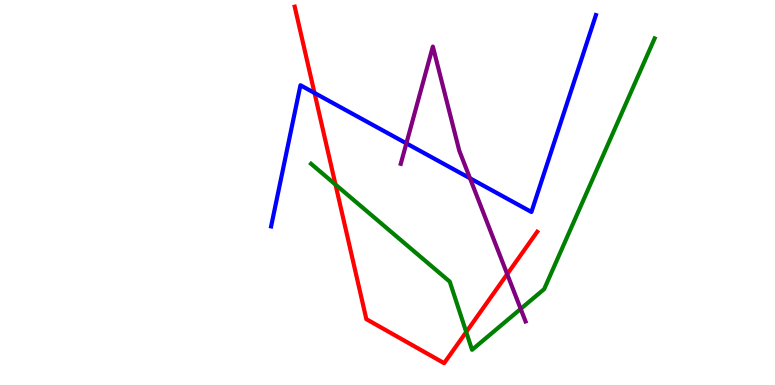[{'lines': ['blue', 'red'], 'intersections': [{'x': 4.06, 'y': 7.59}]}, {'lines': ['green', 'red'], 'intersections': [{'x': 4.33, 'y': 5.21}, {'x': 6.02, 'y': 1.38}]}, {'lines': ['purple', 'red'], 'intersections': [{'x': 6.54, 'y': 2.88}]}, {'lines': ['blue', 'green'], 'intersections': []}, {'lines': ['blue', 'purple'], 'intersections': [{'x': 5.24, 'y': 6.28}, {'x': 6.06, 'y': 5.37}]}, {'lines': ['green', 'purple'], 'intersections': [{'x': 6.72, 'y': 1.98}]}]